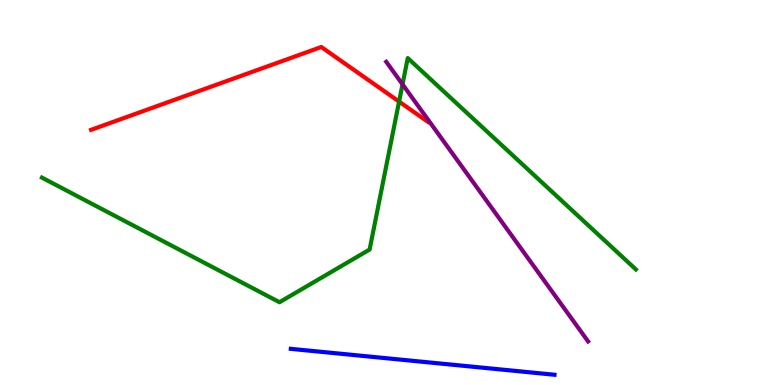[{'lines': ['blue', 'red'], 'intersections': []}, {'lines': ['green', 'red'], 'intersections': [{'x': 5.15, 'y': 7.36}]}, {'lines': ['purple', 'red'], 'intersections': []}, {'lines': ['blue', 'green'], 'intersections': []}, {'lines': ['blue', 'purple'], 'intersections': []}, {'lines': ['green', 'purple'], 'intersections': [{'x': 5.19, 'y': 7.81}]}]